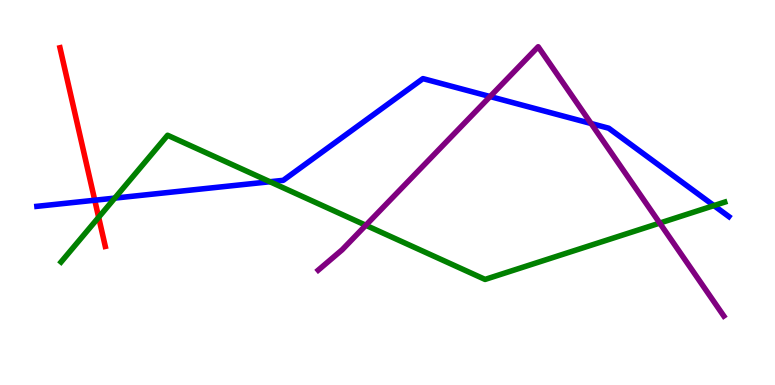[{'lines': ['blue', 'red'], 'intersections': [{'x': 1.22, 'y': 4.8}]}, {'lines': ['green', 'red'], 'intersections': [{'x': 1.27, 'y': 4.36}]}, {'lines': ['purple', 'red'], 'intersections': []}, {'lines': ['blue', 'green'], 'intersections': [{'x': 1.48, 'y': 4.85}, {'x': 3.48, 'y': 5.28}, {'x': 9.21, 'y': 4.66}]}, {'lines': ['blue', 'purple'], 'intersections': [{'x': 6.32, 'y': 7.49}, {'x': 7.63, 'y': 6.79}]}, {'lines': ['green', 'purple'], 'intersections': [{'x': 4.72, 'y': 4.15}, {'x': 8.51, 'y': 4.21}]}]